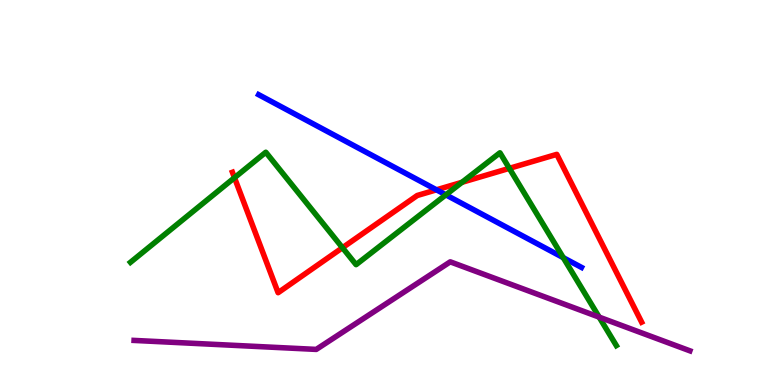[{'lines': ['blue', 'red'], 'intersections': [{'x': 5.63, 'y': 5.07}]}, {'lines': ['green', 'red'], 'intersections': [{'x': 3.03, 'y': 5.38}, {'x': 4.42, 'y': 3.57}, {'x': 5.96, 'y': 5.26}, {'x': 6.57, 'y': 5.63}]}, {'lines': ['purple', 'red'], 'intersections': []}, {'lines': ['blue', 'green'], 'intersections': [{'x': 5.75, 'y': 4.94}, {'x': 7.27, 'y': 3.31}]}, {'lines': ['blue', 'purple'], 'intersections': []}, {'lines': ['green', 'purple'], 'intersections': [{'x': 7.73, 'y': 1.76}]}]